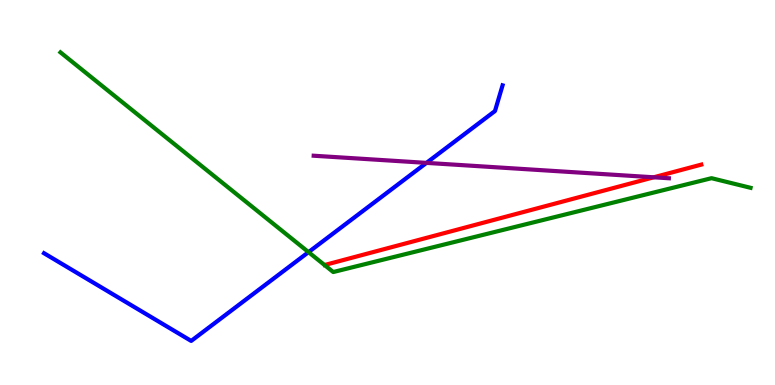[{'lines': ['blue', 'red'], 'intersections': []}, {'lines': ['green', 'red'], 'intersections': []}, {'lines': ['purple', 'red'], 'intersections': [{'x': 8.43, 'y': 5.4}]}, {'lines': ['blue', 'green'], 'intersections': [{'x': 3.98, 'y': 3.45}]}, {'lines': ['blue', 'purple'], 'intersections': [{'x': 5.5, 'y': 5.77}]}, {'lines': ['green', 'purple'], 'intersections': []}]